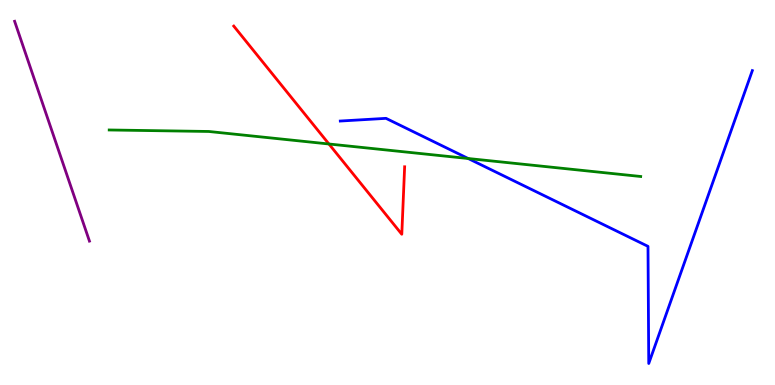[{'lines': ['blue', 'red'], 'intersections': []}, {'lines': ['green', 'red'], 'intersections': [{'x': 4.24, 'y': 6.26}]}, {'lines': ['purple', 'red'], 'intersections': []}, {'lines': ['blue', 'green'], 'intersections': [{'x': 6.04, 'y': 5.88}]}, {'lines': ['blue', 'purple'], 'intersections': []}, {'lines': ['green', 'purple'], 'intersections': []}]